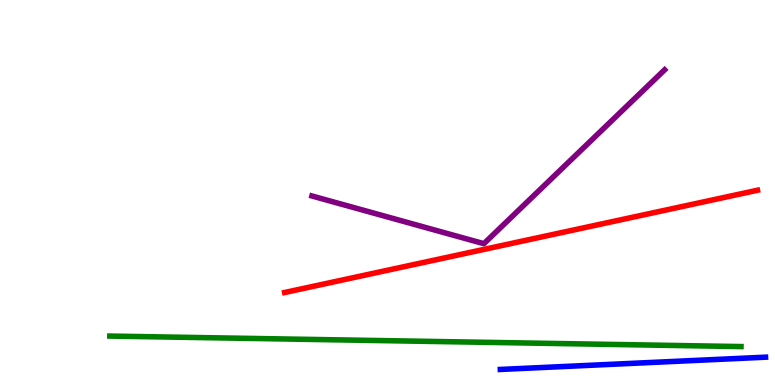[{'lines': ['blue', 'red'], 'intersections': []}, {'lines': ['green', 'red'], 'intersections': []}, {'lines': ['purple', 'red'], 'intersections': []}, {'lines': ['blue', 'green'], 'intersections': []}, {'lines': ['blue', 'purple'], 'intersections': []}, {'lines': ['green', 'purple'], 'intersections': []}]